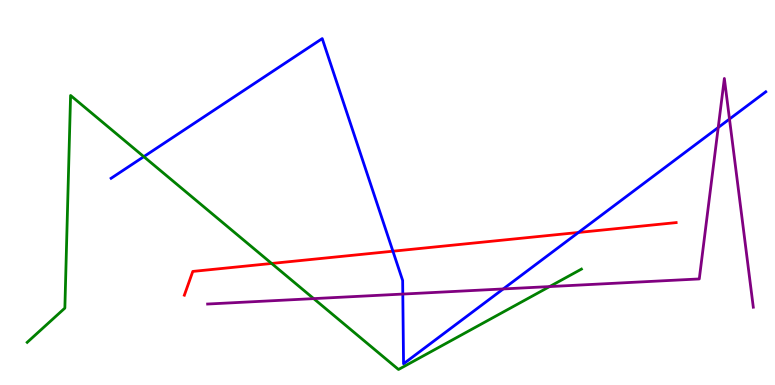[{'lines': ['blue', 'red'], 'intersections': [{'x': 5.07, 'y': 3.48}, {'x': 7.46, 'y': 3.96}]}, {'lines': ['green', 'red'], 'intersections': [{'x': 3.5, 'y': 3.16}]}, {'lines': ['purple', 'red'], 'intersections': []}, {'lines': ['blue', 'green'], 'intersections': [{'x': 1.86, 'y': 5.93}]}, {'lines': ['blue', 'purple'], 'intersections': [{'x': 5.2, 'y': 2.36}, {'x': 6.49, 'y': 2.5}, {'x': 9.27, 'y': 6.69}, {'x': 9.41, 'y': 6.91}]}, {'lines': ['green', 'purple'], 'intersections': [{'x': 4.05, 'y': 2.24}, {'x': 7.09, 'y': 2.56}]}]